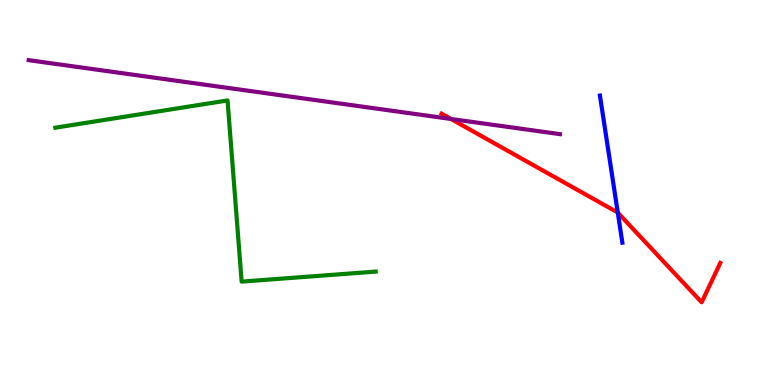[{'lines': ['blue', 'red'], 'intersections': [{'x': 7.97, 'y': 4.48}]}, {'lines': ['green', 'red'], 'intersections': []}, {'lines': ['purple', 'red'], 'intersections': [{'x': 5.82, 'y': 6.91}]}, {'lines': ['blue', 'green'], 'intersections': []}, {'lines': ['blue', 'purple'], 'intersections': []}, {'lines': ['green', 'purple'], 'intersections': []}]